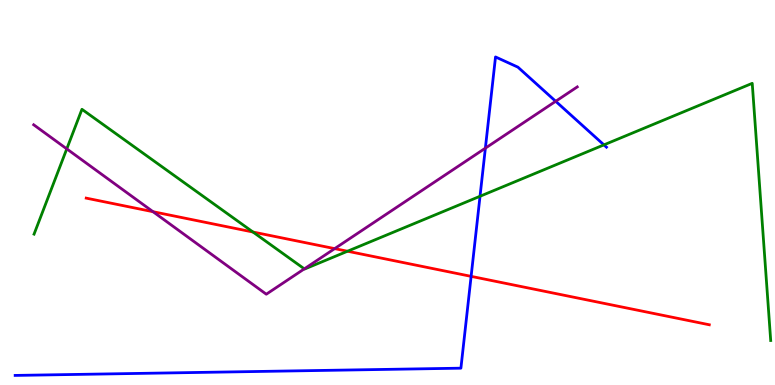[{'lines': ['blue', 'red'], 'intersections': [{'x': 6.08, 'y': 2.82}]}, {'lines': ['green', 'red'], 'intersections': [{'x': 3.26, 'y': 3.97}, {'x': 4.48, 'y': 3.47}]}, {'lines': ['purple', 'red'], 'intersections': [{'x': 1.97, 'y': 4.5}, {'x': 4.32, 'y': 3.54}]}, {'lines': ['blue', 'green'], 'intersections': [{'x': 6.19, 'y': 4.9}, {'x': 7.79, 'y': 6.24}]}, {'lines': ['blue', 'purple'], 'intersections': [{'x': 6.26, 'y': 6.15}, {'x': 7.17, 'y': 7.37}]}, {'lines': ['green', 'purple'], 'intersections': [{'x': 0.862, 'y': 6.13}, {'x': 3.93, 'y': 3.02}]}]